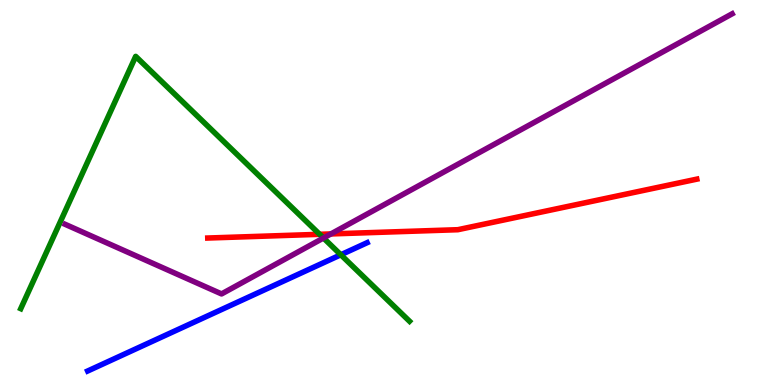[{'lines': ['blue', 'red'], 'intersections': []}, {'lines': ['green', 'red'], 'intersections': [{'x': 4.12, 'y': 3.91}]}, {'lines': ['purple', 'red'], 'intersections': [{'x': 4.27, 'y': 3.92}]}, {'lines': ['blue', 'green'], 'intersections': [{'x': 4.4, 'y': 3.38}]}, {'lines': ['blue', 'purple'], 'intersections': []}, {'lines': ['green', 'purple'], 'intersections': [{'x': 4.17, 'y': 3.82}]}]